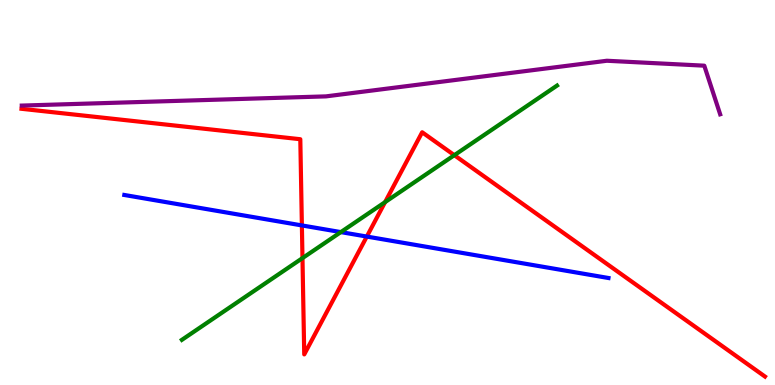[{'lines': ['blue', 'red'], 'intersections': [{'x': 3.9, 'y': 4.14}, {'x': 4.73, 'y': 3.86}]}, {'lines': ['green', 'red'], 'intersections': [{'x': 3.9, 'y': 3.3}, {'x': 4.97, 'y': 4.75}, {'x': 5.86, 'y': 5.97}]}, {'lines': ['purple', 'red'], 'intersections': []}, {'lines': ['blue', 'green'], 'intersections': [{'x': 4.4, 'y': 3.97}]}, {'lines': ['blue', 'purple'], 'intersections': []}, {'lines': ['green', 'purple'], 'intersections': []}]